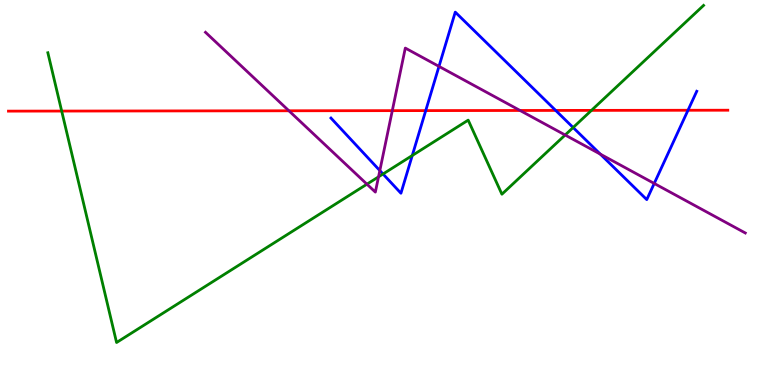[{'lines': ['blue', 'red'], 'intersections': [{'x': 5.49, 'y': 7.13}, {'x': 7.17, 'y': 7.13}, {'x': 8.88, 'y': 7.14}]}, {'lines': ['green', 'red'], 'intersections': [{'x': 0.796, 'y': 7.12}, {'x': 7.63, 'y': 7.13}]}, {'lines': ['purple', 'red'], 'intersections': [{'x': 3.73, 'y': 7.12}, {'x': 5.06, 'y': 7.13}, {'x': 6.71, 'y': 7.13}]}, {'lines': ['blue', 'green'], 'intersections': [{'x': 4.94, 'y': 5.48}, {'x': 5.32, 'y': 5.96}, {'x': 7.4, 'y': 6.69}]}, {'lines': ['blue', 'purple'], 'intersections': [{'x': 4.9, 'y': 5.57}, {'x': 5.66, 'y': 8.28}, {'x': 7.75, 'y': 6.0}, {'x': 8.44, 'y': 5.24}]}, {'lines': ['green', 'purple'], 'intersections': [{'x': 4.73, 'y': 5.22}, {'x': 4.88, 'y': 5.41}, {'x': 7.29, 'y': 6.49}]}]